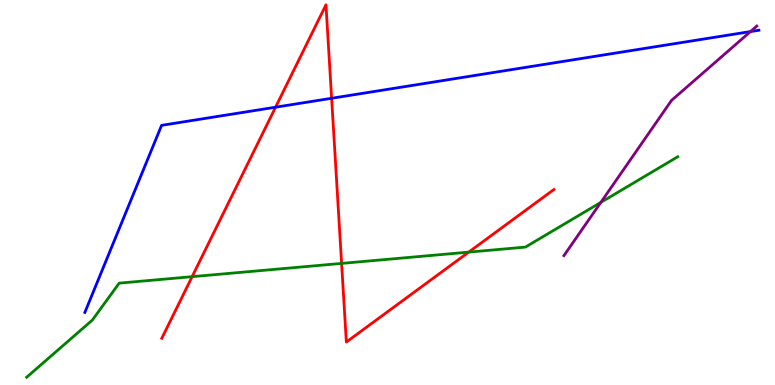[{'lines': ['blue', 'red'], 'intersections': [{'x': 3.56, 'y': 7.22}, {'x': 4.28, 'y': 7.45}]}, {'lines': ['green', 'red'], 'intersections': [{'x': 2.48, 'y': 2.81}, {'x': 4.41, 'y': 3.16}, {'x': 6.05, 'y': 3.45}]}, {'lines': ['purple', 'red'], 'intersections': []}, {'lines': ['blue', 'green'], 'intersections': []}, {'lines': ['blue', 'purple'], 'intersections': [{'x': 9.68, 'y': 9.18}]}, {'lines': ['green', 'purple'], 'intersections': [{'x': 7.75, 'y': 4.74}]}]